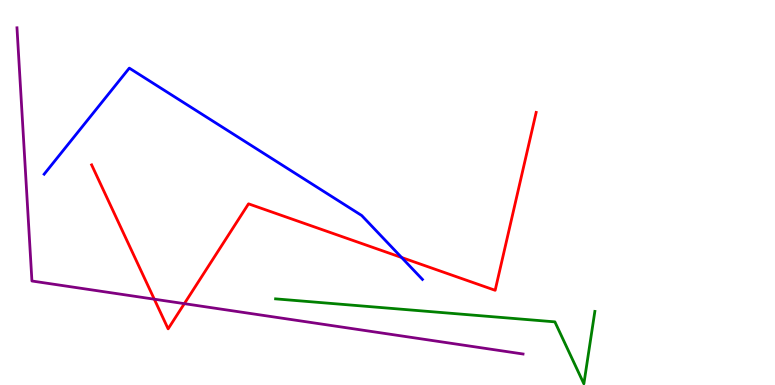[{'lines': ['blue', 'red'], 'intersections': [{'x': 5.18, 'y': 3.31}]}, {'lines': ['green', 'red'], 'intersections': []}, {'lines': ['purple', 'red'], 'intersections': [{'x': 1.99, 'y': 2.23}, {'x': 2.38, 'y': 2.11}]}, {'lines': ['blue', 'green'], 'intersections': []}, {'lines': ['blue', 'purple'], 'intersections': []}, {'lines': ['green', 'purple'], 'intersections': []}]